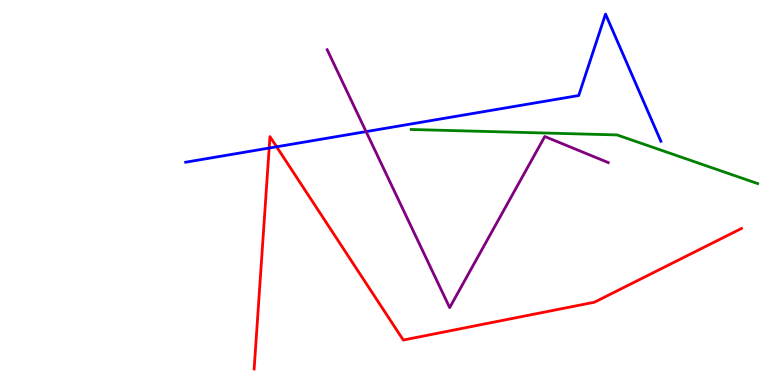[{'lines': ['blue', 'red'], 'intersections': [{'x': 3.47, 'y': 6.15}, {'x': 3.57, 'y': 6.19}]}, {'lines': ['green', 'red'], 'intersections': []}, {'lines': ['purple', 'red'], 'intersections': []}, {'lines': ['blue', 'green'], 'intersections': []}, {'lines': ['blue', 'purple'], 'intersections': [{'x': 4.72, 'y': 6.58}]}, {'lines': ['green', 'purple'], 'intersections': []}]